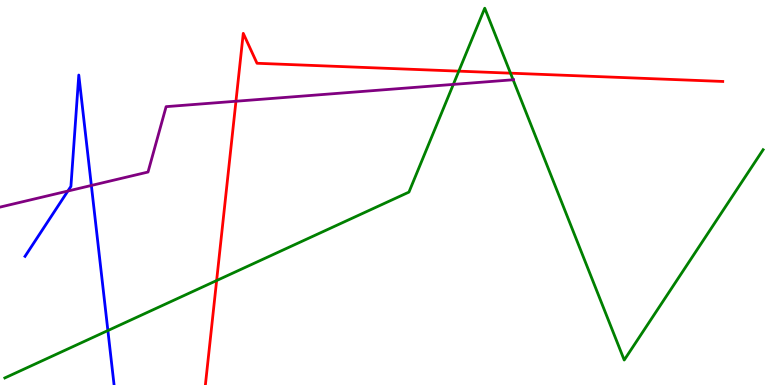[{'lines': ['blue', 'red'], 'intersections': []}, {'lines': ['green', 'red'], 'intersections': [{'x': 2.8, 'y': 2.71}, {'x': 5.92, 'y': 8.15}, {'x': 6.59, 'y': 8.1}]}, {'lines': ['purple', 'red'], 'intersections': [{'x': 3.04, 'y': 7.37}]}, {'lines': ['blue', 'green'], 'intersections': [{'x': 1.39, 'y': 1.41}]}, {'lines': ['blue', 'purple'], 'intersections': [{'x': 0.876, 'y': 5.04}, {'x': 1.18, 'y': 5.18}]}, {'lines': ['green', 'purple'], 'intersections': [{'x': 5.85, 'y': 7.81}, {'x': 6.62, 'y': 7.93}]}]